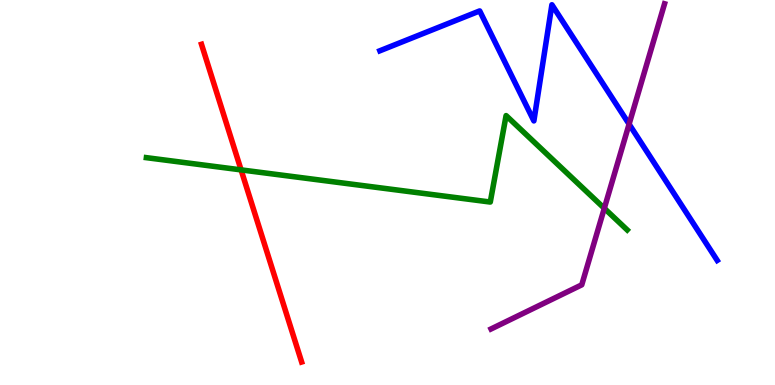[{'lines': ['blue', 'red'], 'intersections': []}, {'lines': ['green', 'red'], 'intersections': [{'x': 3.11, 'y': 5.59}]}, {'lines': ['purple', 'red'], 'intersections': []}, {'lines': ['blue', 'green'], 'intersections': []}, {'lines': ['blue', 'purple'], 'intersections': [{'x': 8.12, 'y': 6.78}]}, {'lines': ['green', 'purple'], 'intersections': [{'x': 7.8, 'y': 4.59}]}]